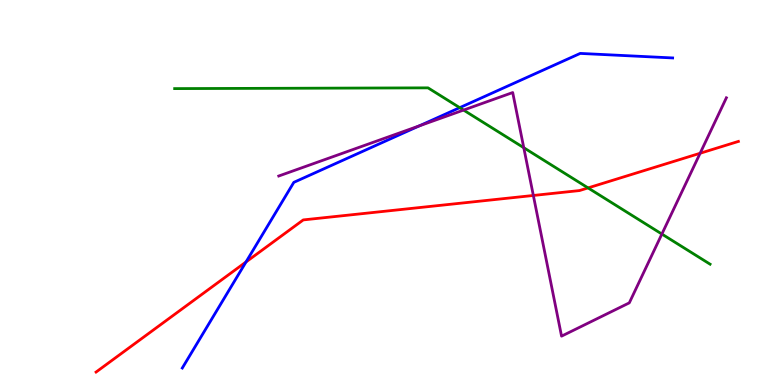[{'lines': ['blue', 'red'], 'intersections': [{'x': 3.17, 'y': 3.2}]}, {'lines': ['green', 'red'], 'intersections': [{'x': 7.59, 'y': 5.12}]}, {'lines': ['purple', 'red'], 'intersections': [{'x': 6.88, 'y': 4.92}, {'x': 9.03, 'y': 6.02}]}, {'lines': ['blue', 'green'], 'intersections': [{'x': 5.93, 'y': 7.2}]}, {'lines': ['blue', 'purple'], 'intersections': [{'x': 5.41, 'y': 6.73}]}, {'lines': ['green', 'purple'], 'intersections': [{'x': 5.98, 'y': 7.14}, {'x': 6.76, 'y': 6.16}, {'x': 8.54, 'y': 3.92}]}]